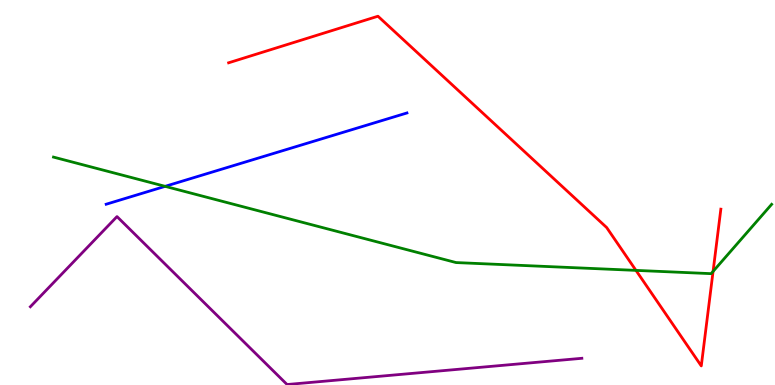[{'lines': ['blue', 'red'], 'intersections': []}, {'lines': ['green', 'red'], 'intersections': [{'x': 8.21, 'y': 2.98}, {'x': 9.2, 'y': 2.95}]}, {'lines': ['purple', 'red'], 'intersections': []}, {'lines': ['blue', 'green'], 'intersections': [{'x': 2.13, 'y': 5.16}]}, {'lines': ['blue', 'purple'], 'intersections': []}, {'lines': ['green', 'purple'], 'intersections': []}]